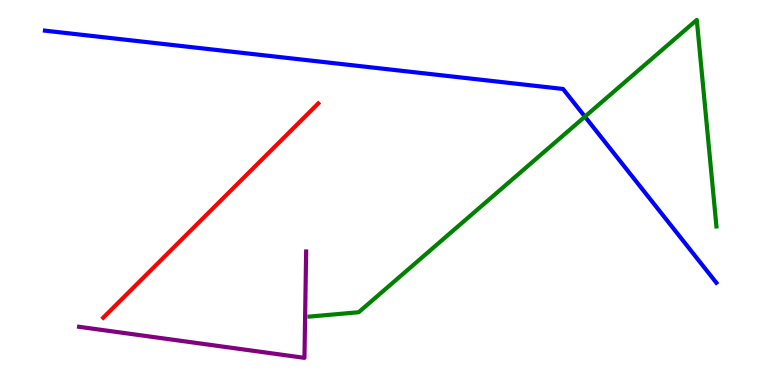[{'lines': ['blue', 'red'], 'intersections': []}, {'lines': ['green', 'red'], 'intersections': []}, {'lines': ['purple', 'red'], 'intersections': []}, {'lines': ['blue', 'green'], 'intersections': [{'x': 7.55, 'y': 6.97}]}, {'lines': ['blue', 'purple'], 'intersections': []}, {'lines': ['green', 'purple'], 'intersections': []}]